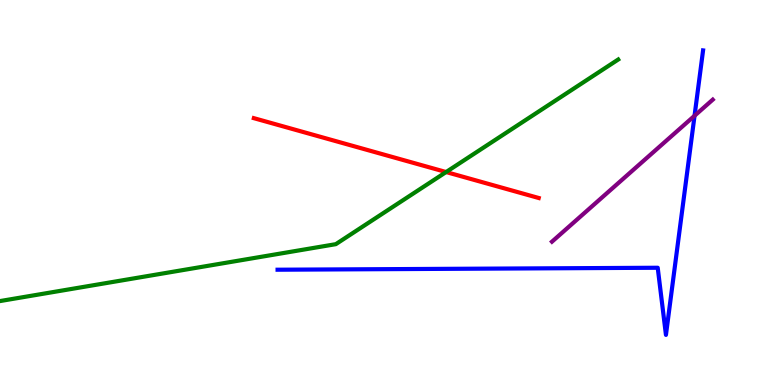[{'lines': ['blue', 'red'], 'intersections': []}, {'lines': ['green', 'red'], 'intersections': [{'x': 5.76, 'y': 5.53}]}, {'lines': ['purple', 'red'], 'intersections': []}, {'lines': ['blue', 'green'], 'intersections': []}, {'lines': ['blue', 'purple'], 'intersections': [{'x': 8.96, 'y': 6.99}]}, {'lines': ['green', 'purple'], 'intersections': []}]